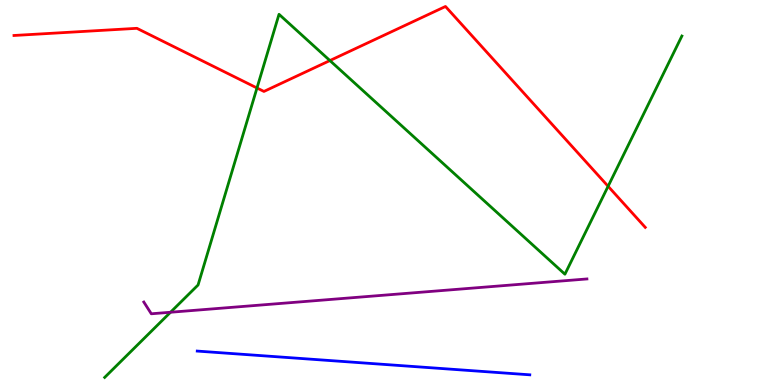[{'lines': ['blue', 'red'], 'intersections': []}, {'lines': ['green', 'red'], 'intersections': [{'x': 3.32, 'y': 7.71}, {'x': 4.26, 'y': 8.43}, {'x': 7.85, 'y': 5.16}]}, {'lines': ['purple', 'red'], 'intersections': []}, {'lines': ['blue', 'green'], 'intersections': []}, {'lines': ['blue', 'purple'], 'intersections': []}, {'lines': ['green', 'purple'], 'intersections': [{'x': 2.2, 'y': 1.89}]}]